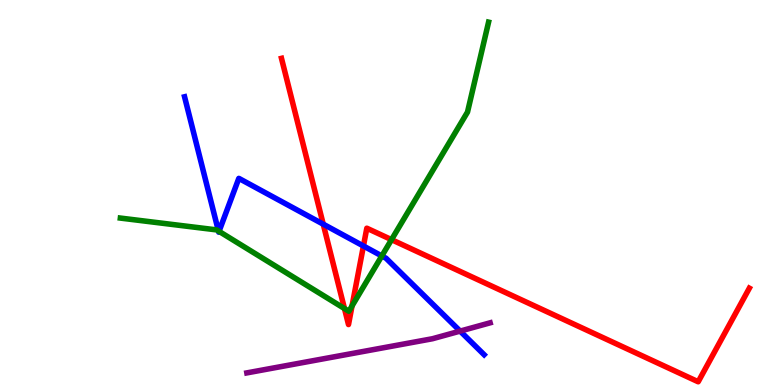[{'lines': ['blue', 'red'], 'intersections': [{'x': 4.17, 'y': 4.18}, {'x': 4.69, 'y': 3.61}]}, {'lines': ['green', 'red'], 'intersections': [{'x': 4.44, 'y': 1.99}, {'x': 4.54, 'y': 2.05}, {'x': 5.05, 'y': 3.77}]}, {'lines': ['purple', 'red'], 'intersections': []}, {'lines': ['blue', 'green'], 'intersections': [{'x': 2.82, 'y': 4.0}, {'x': 2.83, 'y': 3.99}, {'x': 4.93, 'y': 3.35}]}, {'lines': ['blue', 'purple'], 'intersections': [{'x': 5.94, 'y': 1.4}]}, {'lines': ['green', 'purple'], 'intersections': []}]